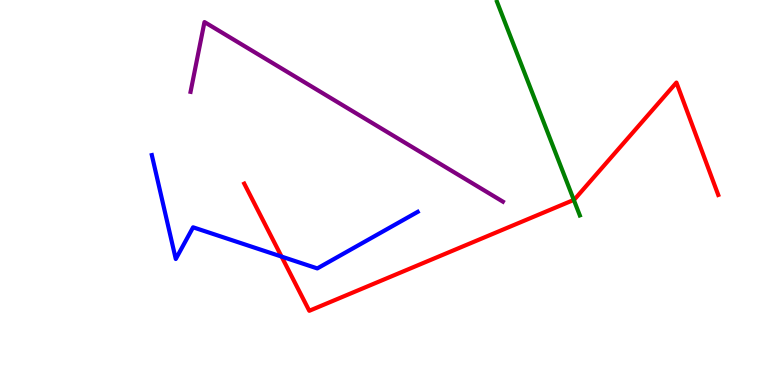[{'lines': ['blue', 'red'], 'intersections': [{'x': 3.63, 'y': 3.34}]}, {'lines': ['green', 'red'], 'intersections': [{'x': 7.4, 'y': 4.81}]}, {'lines': ['purple', 'red'], 'intersections': []}, {'lines': ['blue', 'green'], 'intersections': []}, {'lines': ['blue', 'purple'], 'intersections': []}, {'lines': ['green', 'purple'], 'intersections': []}]